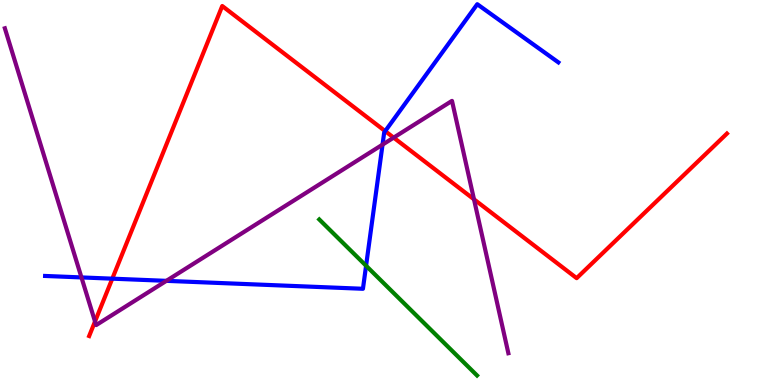[{'lines': ['blue', 'red'], 'intersections': [{'x': 1.45, 'y': 2.76}, {'x': 4.97, 'y': 6.59}]}, {'lines': ['green', 'red'], 'intersections': []}, {'lines': ['purple', 'red'], 'intersections': [{'x': 1.23, 'y': 1.65}, {'x': 5.08, 'y': 6.43}, {'x': 6.12, 'y': 4.82}]}, {'lines': ['blue', 'green'], 'intersections': [{'x': 4.72, 'y': 3.1}]}, {'lines': ['blue', 'purple'], 'intersections': [{'x': 1.05, 'y': 2.79}, {'x': 2.15, 'y': 2.71}, {'x': 4.94, 'y': 6.24}]}, {'lines': ['green', 'purple'], 'intersections': []}]